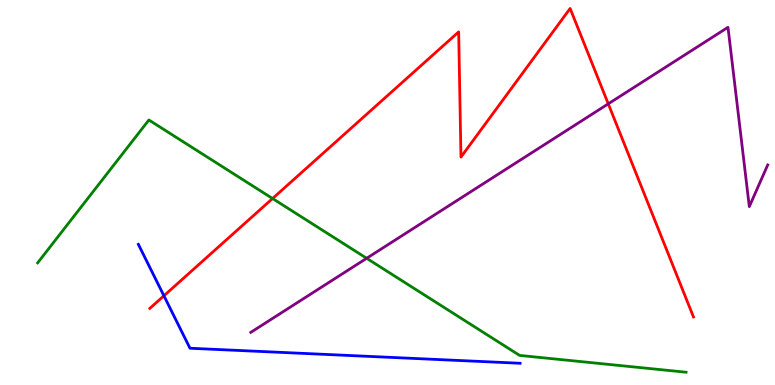[{'lines': ['blue', 'red'], 'intersections': [{'x': 2.12, 'y': 2.32}]}, {'lines': ['green', 'red'], 'intersections': [{'x': 3.52, 'y': 4.84}]}, {'lines': ['purple', 'red'], 'intersections': [{'x': 7.85, 'y': 7.3}]}, {'lines': ['blue', 'green'], 'intersections': []}, {'lines': ['blue', 'purple'], 'intersections': []}, {'lines': ['green', 'purple'], 'intersections': [{'x': 4.73, 'y': 3.29}]}]